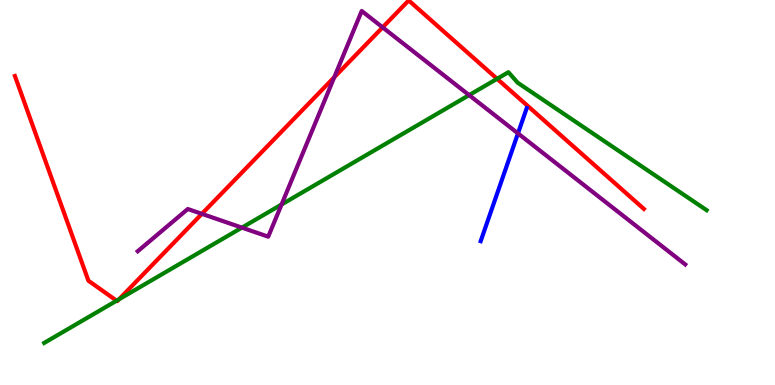[{'lines': ['blue', 'red'], 'intersections': []}, {'lines': ['green', 'red'], 'intersections': [{'x': 1.5, 'y': 2.19}, {'x': 1.54, 'y': 2.23}, {'x': 6.41, 'y': 7.95}]}, {'lines': ['purple', 'red'], 'intersections': [{'x': 2.6, 'y': 4.45}, {'x': 4.31, 'y': 7.99}, {'x': 4.94, 'y': 9.29}]}, {'lines': ['blue', 'green'], 'intersections': []}, {'lines': ['blue', 'purple'], 'intersections': [{'x': 6.68, 'y': 6.54}]}, {'lines': ['green', 'purple'], 'intersections': [{'x': 3.12, 'y': 4.09}, {'x': 3.63, 'y': 4.69}, {'x': 6.05, 'y': 7.53}]}]